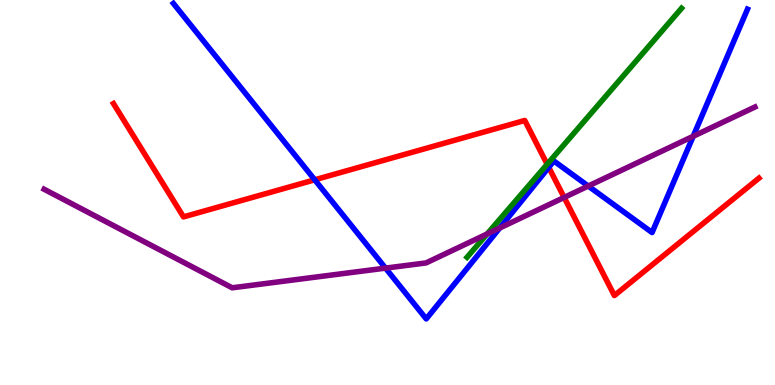[{'lines': ['blue', 'red'], 'intersections': [{'x': 4.06, 'y': 5.33}, {'x': 7.08, 'y': 5.65}]}, {'lines': ['green', 'red'], 'intersections': [{'x': 7.06, 'y': 5.73}]}, {'lines': ['purple', 'red'], 'intersections': [{'x': 7.28, 'y': 4.87}]}, {'lines': ['blue', 'green'], 'intersections': []}, {'lines': ['blue', 'purple'], 'intersections': [{'x': 4.97, 'y': 3.04}, {'x': 6.45, 'y': 4.08}, {'x': 7.59, 'y': 5.17}, {'x': 8.94, 'y': 6.46}]}, {'lines': ['green', 'purple'], 'intersections': [{'x': 6.29, 'y': 3.92}]}]